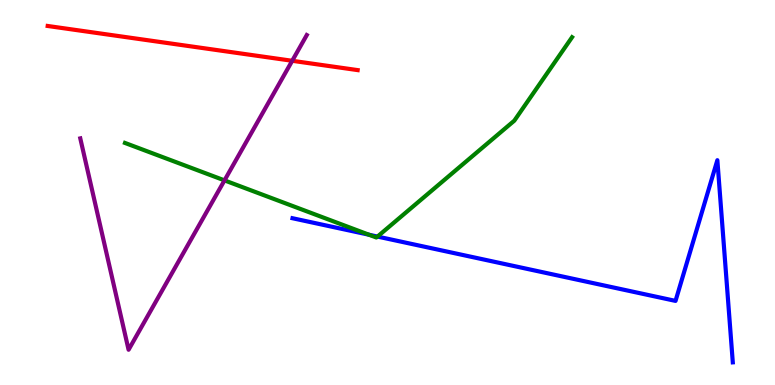[{'lines': ['blue', 'red'], 'intersections': []}, {'lines': ['green', 'red'], 'intersections': []}, {'lines': ['purple', 'red'], 'intersections': [{'x': 3.77, 'y': 8.42}]}, {'lines': ['blue', 'green'], 'intersections': [{'x': 4.76, 'y': 3.9}, {'x': 4.87, 'y': 3.86}]}, {'lines': ['blue', 'purple'], 'intersections': []}, {'lines': ['green', 'purple'], 'intersections': [{'x': 2.9, 'y': 5.31}]}]